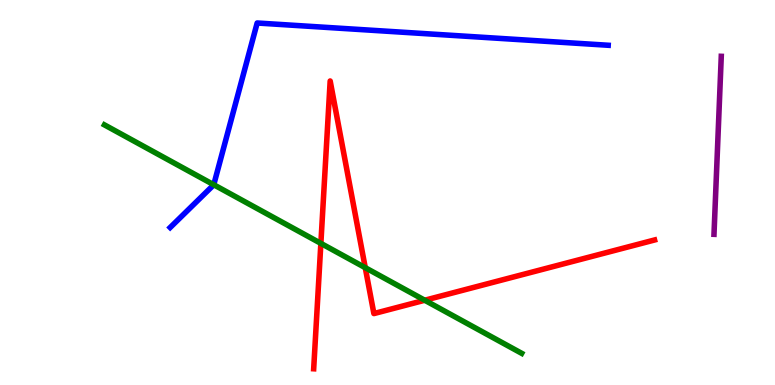[{'lines': ['blue', 'red'], 'intersections': []}, {'lines': ['green', 'red'], 'intersections': [{'x': 4.14, 'y': 3.68}, {'x': 4.71, 'y': 3.05}, {'x': 5.48, 'y': 2.2}]}, {'lines': ['purple', 'red'], 'intersections': []}, {'lines': ['blue', 'green'], 'intersections': [{'x': 2.76, 'y': 5.2}]}, {'lines': ['blue', 'purple'], 'intersections': []}, {'lines': ['green', 'purple'], 'intersections': []}]